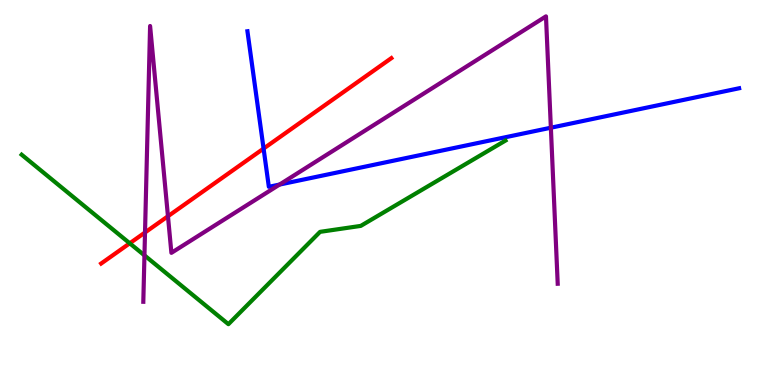[{'lines': ['blue', 'red'], 'intersections': [{'x': 3.4, 'y': 6.14}]}, {'lines': ['green', 'red'], 'intersections': [{'x': 1.67, 'y': 3.68}]}, {'lines': ['purple', 'red'], 'intersections': [{'x': 1.87, 'y': 3.96}, {'x': 2.17, 'y': 4.38}]}, {'lines': ['blue', 'green'], 'intersections': []}, {'lines': ['blue', 'purple'], 'intersections': [{'x': 3.61, 'y': 5.21}, {'x': 7.11, 'y': 6.68}]}, {'lines': ['green', 'purple'], 'intersections': [{'x': 1.86, 'y': 3.37}]}]